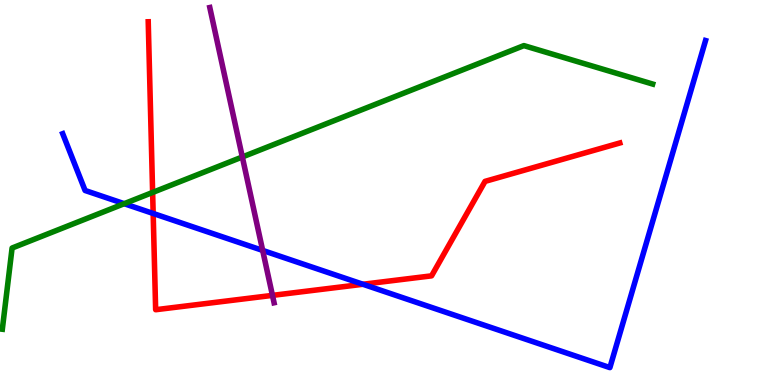[{'lines': ['blue', 'red'], 'intersections': [{'x': 1.98, 'y': 4.46}, {'x': 4.68, 'y': 2.62}]}, {'lines': ['green', 'red'], 'intersections': [{'x': 1.97, 'y': 5.0}]}, {'lines': ['purple', 'red'], 'intersections': [{'x': 3.52, 'y': 2.33}]}, {'lines': ['blue', 'green'], 'intersections': [{'x': 1.6, 'y': 4.71}]}, {'lines': ['blue', 'purple'], 'intersections': [{'x': 3.39, 'y': 3.5}]}, {'lines': ['green', 'purple'], 'intersections': [{'x': 3.13, 'y': 5.92}]}]